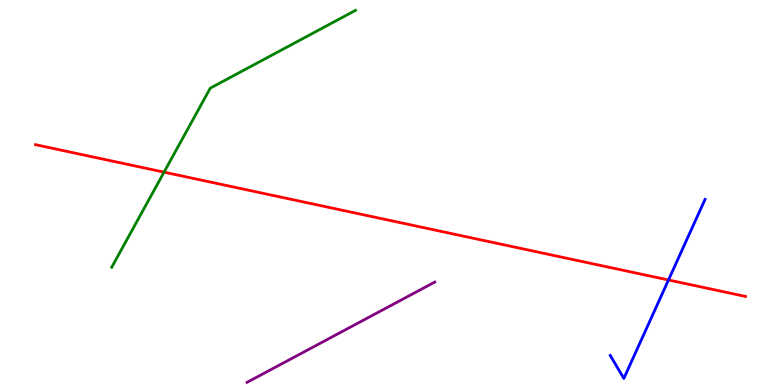[{'lines': ['blue', 'red'], 'intersections': [{'x': 8.63, 'y': 2.73}]}, {'lines': ['green', 'red'], 'intersections': [{'x': 2.12, 'y': 5.53}]}, {'lines': ['purple', 'red'], 'intersections': []}, {'lines': ['blue', 'green'], 'intersections': []}, {'lines': ['blue', 'purple'], 'intersections': []}, {'lines': ['green', 'purple'], 'intersections': []}]